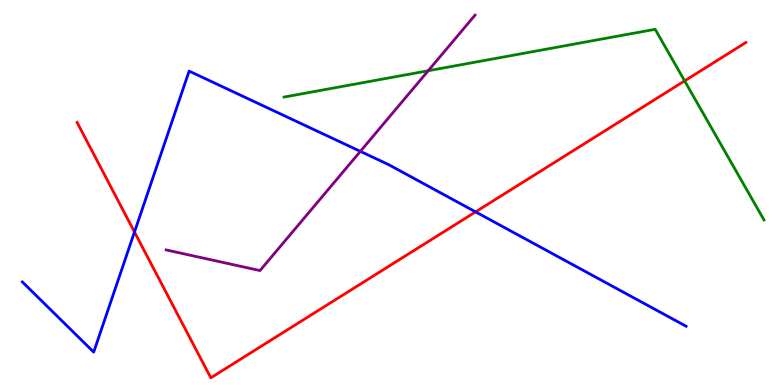[{'lines': ['blue', 'red'], 'intersections': [{'x': 1.74, 'y': 3.97}, {'x': 6.14, 'y': 4.5}]}, {'lines': ['green', 'red'], 'intersections': [{'x': 8.83, 'y': 7.9}]}, {'lines': ['purple', 'red'], 'intersections': []}, {'lines': ['blue', 'green'], 'intersections': []}, {'lines': ['blue', 'purple'], 'intersections': [{'x': 4.65, 'y': 6.07}]}, {'lines': ['green', 'purple'], 'intersections': [{'x': 5.53, 'y': 8.16}]}]